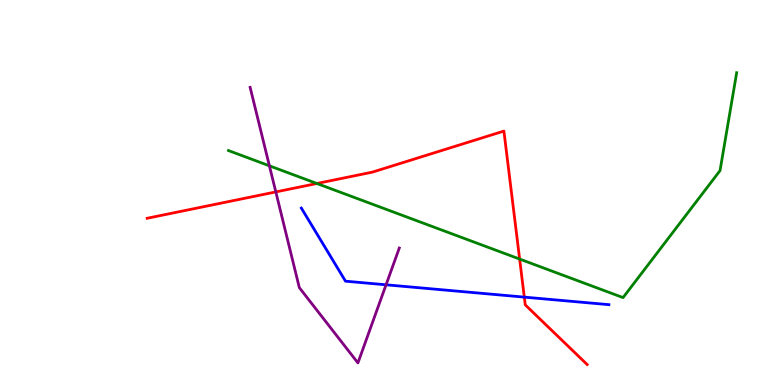[{'lines': ['blue', 'red'], 'intersections': [{'x': 6.77, 'y': 2.28}]}, {'lines': ['green', 'red'], 'intersections': [{'x': 4.09, 'y': 5.23}, {'x': 6.7, 'y': 3.27}]}, {'lines': ['purple', 'red'], 'intersections': [{'x': 3.56, 'y': 5.02}]}, {'lines': ['blue', 'green'], 'intersections': []}, {'lines': ['blue', 'purple'], 'intersections': [{'x': 4.98, 'y': 2.6}]}, {'lines': ['green', 'purple'], 'intersections': [{'x': 3.48, 'y': 5.69}]}]